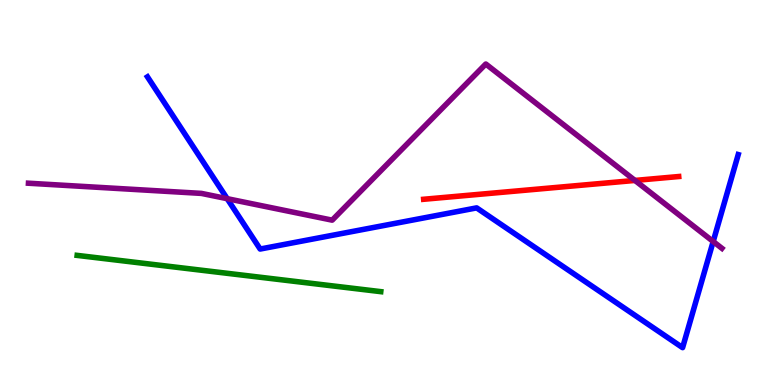[{'lines': ['blue', 'red'], 'intersections': []}, {'lines': ['green', 'red'], 'intersections': []}, {'lines': ['purple', 'red'], 'intersections': [{'x': 8.19, 'y': 5.31}]}, {'lines': ['blue', 'green'], 'intersections': []}, {'lines': ['blue', 'purple'], 'intersections': [{'x': 2.93, 'y': 4.84}, {'x': 9.2, 'y': 3.73}]}, {'lines': ['green', 'purple'], 'intersections': []}]